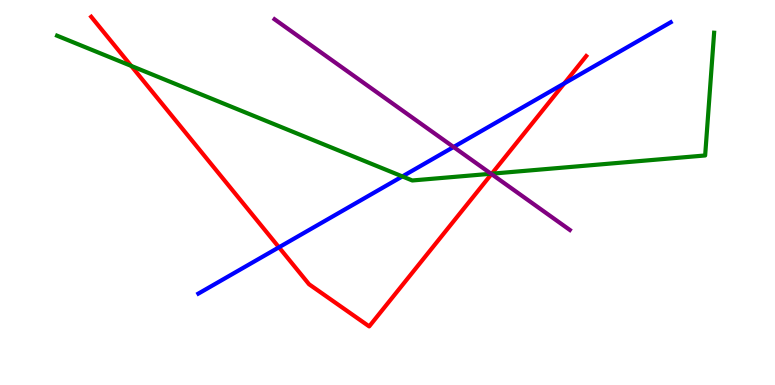[{'lines': ['blue', 'red'], 'intersections': [{'x': 3.6, 'y': 3.58}, {'x': 7.28, 'y': 7.83}]}, {'lines': ['green', 'red'], 'intersections': [{'x': 1.69, 'y': 8.29}, {'x': 6.35, 'y': 5.49}]}, {'lines': ['purple', 'red'], 'intersections': [{'x': 6.34, 'y': 5.48}]}, {'lines': ['blue', 'green'], 'intersections': [{'x': 5.19, 'y': 5.42}]}, {'lines': ['blue', 'purple'], 'intersections': [{'x': 5.85, 'y': 6.18}]}, {'lines': ['green', 'purple'], 'intersections': [{'x': 6.34, 'y': 5.49}]}]